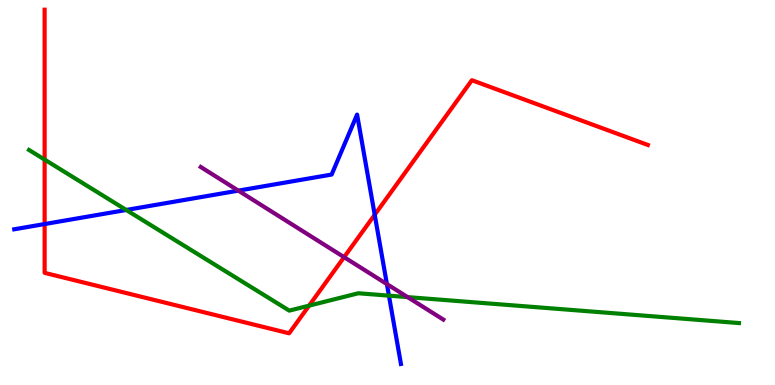[{'lines': ['blue', 'red'], 'intersections': [{'x': 0.576, 'y': 4.18}, {'x': 4.83, 'y': 4.42}]}, {'lines': ['green', 'red'], 'intersections': [{'x': 0.576, 'y': 5.85}, {'x': 3.99, 'y': 2.06}]}, {'lines': ['purple', 'red'], 'intersections': [{'x': 4.44, 'y': 3.32}]}, {'lines': ['blue', 'green'], 'intersections': [{'x': 1.63, 'y': 4.55}, {'x': 5.02, 'y': 2.32}]}, {'lines': ['blue', 'purple'], 'intersections': [{'x': 3.08, 'y': 5.05}, {'x': 4.99, 'y': 2.62}]}, {'lines': ['green', 'purple'], 'intersections': [{'x': 5.26, 'y': 2.28}]}]